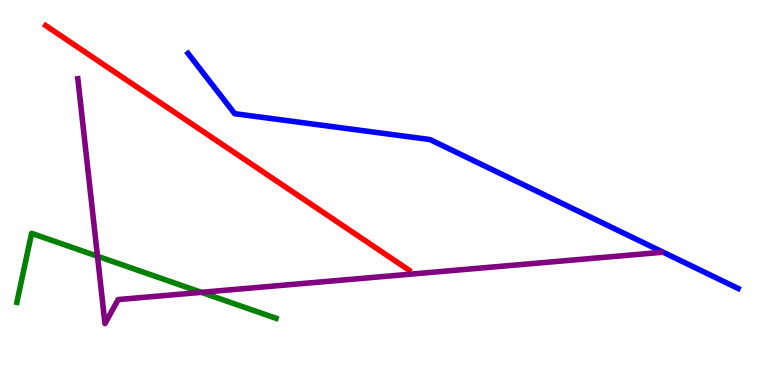[{'lines': ['blue', 'red'], 'intersections': []}, {'lines': ['green', 'red'], 'intersections': []}, {'lines': ['purple', 'red'], 'intersections': []}, {'lines': ['blue', 'green'], 'intersections': []}, {'lines': ['blue', 'purple'], 'intersections': []}, {'lines': ['green', 'purple'], 'intersections': [{'x': 1.26, 'y': 3.34}, {'x': 2.6, 'y': 2.41}]}]